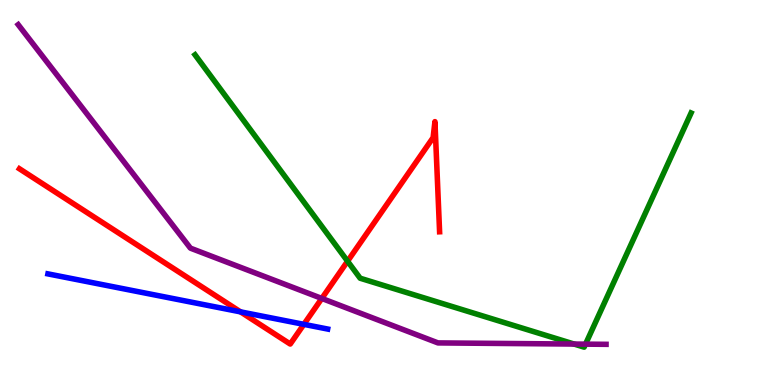[{'lines': ['blue', 'red'], 'intersections': [{'x': 3.1, 'y': 1.9}, {'x': 3.92, 'y': 1.58}]}, {'lines': ['green', 'red'], 'intersections': [{'x': 4.48, 'y': 3.22}]}, {'lines': ['purple', 'red'], 'intersections': [{'x': 4.15, 'y': 2.25}]}, {'lines': ['blue', 'green'], 'intersections': []}, {'lines': ['blue', 'purple'], 'intersections': []}, {'lines': ['green', 'purple'], 'intersections': [{'x': 7.41, 'y': 1.06}, {'x': 7.56, 'y': 1.06}]}]